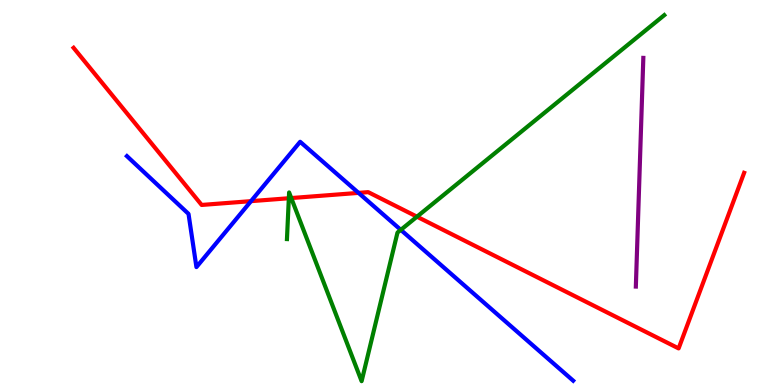[{'lines': ['blue', 'red'], 'intersections': [{'x': 3.24, 'y': 4.78}, {'x': 4.63, 'y': 4.99}]}, {'lines': ['green', 'red'], 'intersections': [{'x': 3.73, 'y': 4.85}, {'x': 3.76, 'y': 4.86}, {'x': 5.38, 'y': 4.37}]}, {'lines': ['purple', 'red'], 'intersections': []}, {'lines': ['blue', 'green'], 'intersections': [{'x': 5.17, 'y': 4.03}]}, {'lines': ['blue', 'purple'], 'intersections': []}, {'lines': ['green', 'purple'], 'intersections': []}]